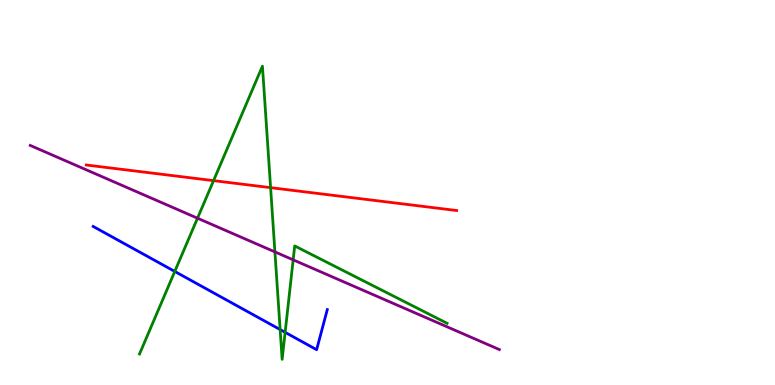[{'lines': ['blue', 'red'], 'intersections': []}, {'lines': ['green', 'red'], 'intersections': [{'x': 2.76, 'y': 5.31}, {'x': 3.49, 'y': 5.13}]}, {'lines': ['purple', 'red'], 'intersections': []}, {'lines': ['blue', 'green'], 'intersections': [{'x': 2.26, 'y': 2.95}, {'x': 3.61, 'y': 1.44}, {'x': 3.68, 'y': 1.37}]}, {'lines': ['blue', 'purple'], 'intersections': []}, {'lines': ['green', 'purple'], 'intersections': [{'x': 2.55, 'y': 4.33}, {'x': 3.55, 'y': 3.46}, {'x': 3.78, 'y': 3.25}]}]